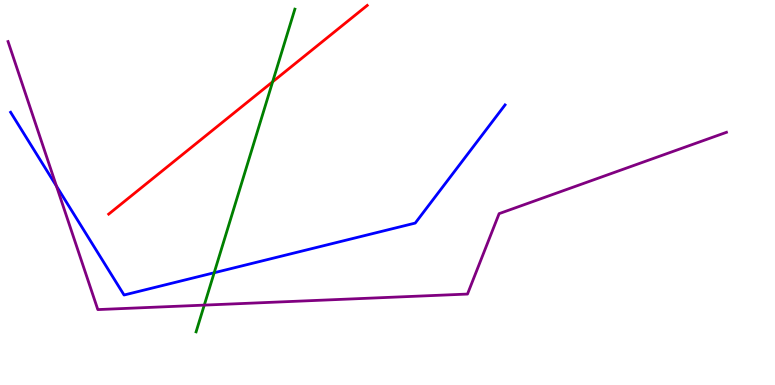[{'lines': ['blue', 'red'], 'intersections': []}, {'lines': ['green', 'red'], 'intersections': [{'x': 3.52, 'y': 7.88}]}, {'lines': ['purple', 'red'], 'intersections': []}, {'lines': ['blue', 'green'], 'intersections': [{'x': 2.76, 'y': 2.92}]}, {'lines': ['blue', 'purple'], 'intersections': [{'x': 0.728, 'y': 5.17}]}, {'lines': ['green', 'purple'], 'intersections': [{'x': 2.64, 'y': 2.07}]}]